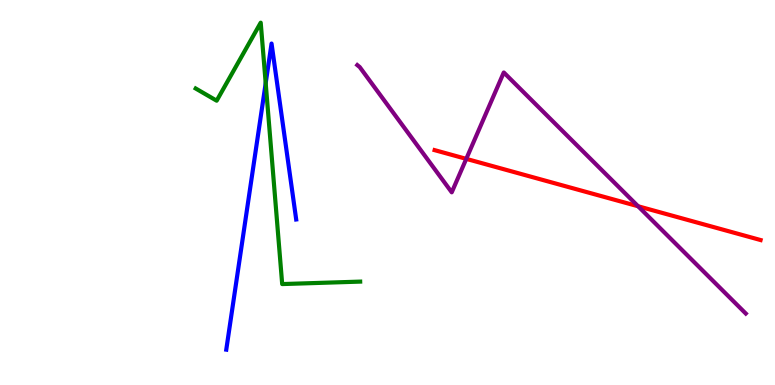[{'lines': ['blue', 'red'], 'intersections': []}, {'lines': ['green', 'red'], 'intersections': []}, {'lines': ['purple', 'red'], 'intersections': [{'x': 6.02, 'y': 5.87}, {'x': 8.23, 'y': 4.64}]}, {'lines': ['blue', 'green'], 'intersections': [{'x': 3.43, 'y': 7.84}]}, {'lines': ['blue', 'purple'], 'intersections': []}, {'lines': ['green', 'purple'], 'intersections': []}]